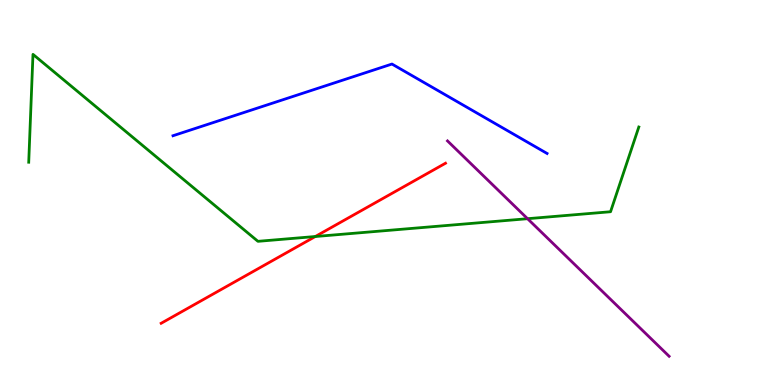[{'lines': ['blue', 'red'], 'intersections': []}, {'lines': ['green', 'red'], 'intersections': [{'x': 4.07, 'y': 3.86}]}, {'lines': ['purple', 'red'], 'intersections': []}, {'lines': ['blue', 'green'], 'intersections': []}, {'lines': ['blue', 'purple'], 'intersections': []}, {'lines': ['green', 'purple'], 'intersections': [{'x': 6.81, 'y': 4.32}]}]